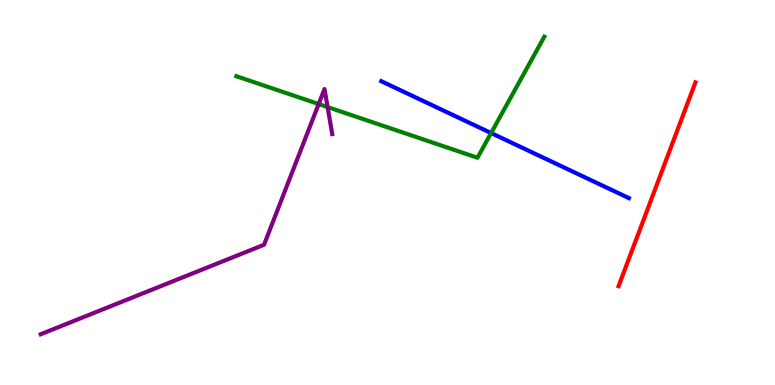[{'lines': ['blue', 'red'], 'intersections': []}, {'lines': ['green', 'red'], 'intersections': []}, {'lines': ['purple', 'red'], 'intersections': []}, {'lines': ['blue', 'green'], 'intersections': [{'x': 6.34, 'y': 6.54}]}, {'lines': ['blue', 'purple'], 'intersections': []}, {'lines': ['green', 'purple'], 'intersections': [{'x': 4.11, 'y': 7.3}, {'x': 4.23, 'y': 7.22}]}]